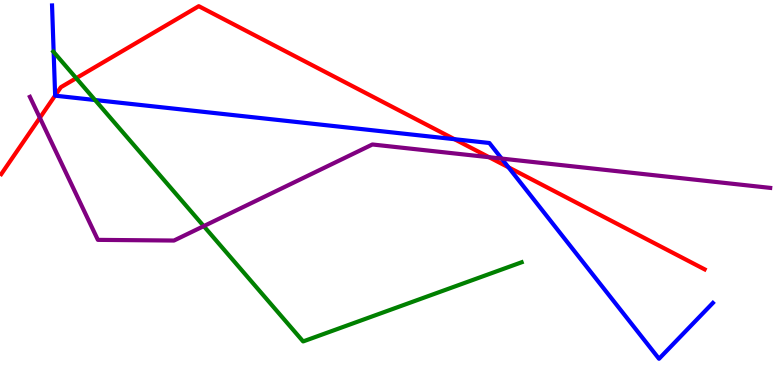[{'lines': ['blue', 'red'], 'intersections': [{'x': 0.711, 'y': 7.52}, {'x': 5.86, 'y': 6.38}, {'x': 6.56, 'y': 5.65}]}, {'lines': ['green', 'red'], 'intersections': [{'x': 0.984, 'y': 7.97}]}, {'lines': ['purple', 'red'], 'intersections': [{'x': 0.514, 'y': 6.94}, {'x': 6.31, 'y': 5.92}]}, {'lines': ['blue', 'green'], 'intersections': [{'x': 0.692, 'y': 8.65}, {'x': 1.23, 'y': 7.4}]}, {'lines': ['blue', 'purple'], 'intersections': [{'x': 6.47, 'y': 5.88}]}, {'lines': ['green', 'purple'], 'intersections': [{'x': 2.63, 'y': 4.13}]}]